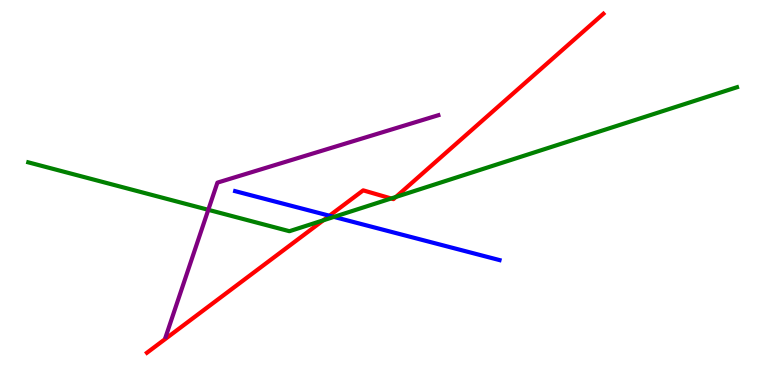[{'lines': ['blue', 'red'], 'intersections': [{'x': 4.25, 'y': 4.4}]}, {'lines': ['green', 'red'], 'intersections': [{'x': 4.17, 'y': 4.28}, {'x': 5.05, 'y': 4.84}, {'x': 5.11, 'y': 4.88}]}, {'lines': ['purple', 'red'], 'intersections': []}, {'lines': ['blue', 'green'], 'intersections': [{'x': 4.31, 'y': 4.37}]}, {'lines': ['blue', 'purple'], 'intersections': []}, {'lines': ['green', 'purple'], 'intersections': [{'x': 2.69, 'y': 4.55}]}]